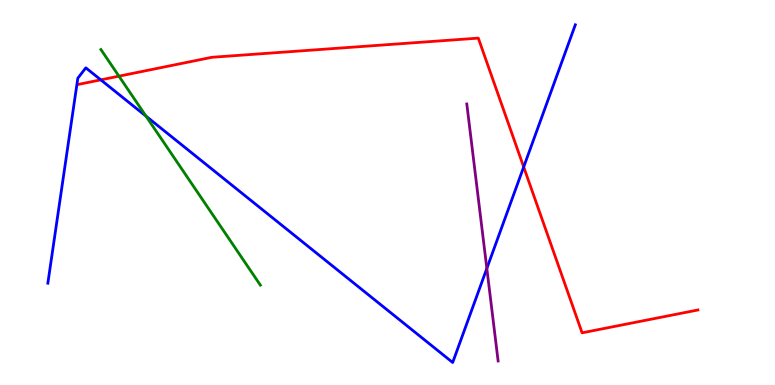[{'lines': ['blue', 'red'], 'intersections': [{'x': 1.3, 'y': 7.93}, {'x': 6.76, 'y': 5.66}]}, {'lines': ['green', 'red'], 'intersections': [{'x': 1.53, 'y': 8.02}]}, {'lines': ['purple', 'red'], 'intersections': []}, {'lines': ['blue', 'green'], 'intersections': [{'x': 1.88, 'y': 6.98}]}, {'lines': ['blue', 'purple'], 'intersections': [{'x': 6.28, 'y': 3.03}]}, {'lines': ['green', 'purple'], 'intersections': []}]